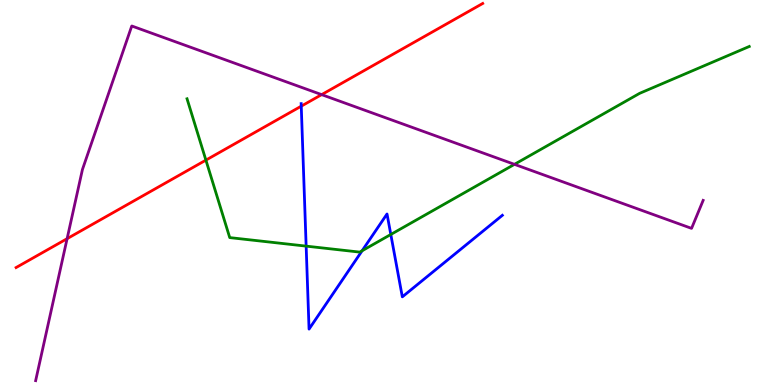[{'lines': ['blue', 'red'], 'intersections': [{'x': 3.89, 'y': 7.24}]}, {'lines': ['green', 'red'], 'intersections': [{'x': 2.66, 'y': 5.84}]}, {'lines': ['purple', 'red'], 'intersections': [{'x': 0.866, 'y': 3.8}, {'x': 4.15, 'y': 7.54}]}, {'lines': ['blue', 'green'], 'intersections': [{'x': 3.95, 'y': 3.61}, {'x': 4.67, 'y': 3.49}, {'x': 5.04, 'y': 3.91}]}, {'lines': ['blue', 'purple'], 'intersections': []}, {'lines': ['green', 'purple'], 'intersections': [{'x': 6.64, 'y': 5.73}]}]